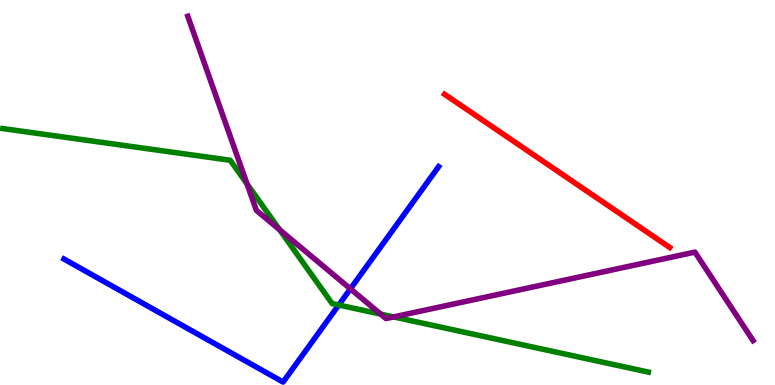[{'lines': ['blue', 'red'], 'intersections': []}, {'lines': ['green', 'red'], 'intersections': []}, {'lines': ['purple', 'red'], 'intersections': []}, {'lines': ['blue', 'green'], 'intersections': [{'x': 4.37, 'y': 2.08}]}, {'lines': ['blue', 'purple'], 'intersections': [{'x': 4.52, 'y': 2.5}]}, {'lines': ['green', 'purple'], 'intersections': [{'x': 3.19, 'y': 5.22}, {'x': 3.61, 'y': 4.03}, {'x': 4.91, 'y': 1.84}, {'x': 5.08, 'y': 1.77}]}]